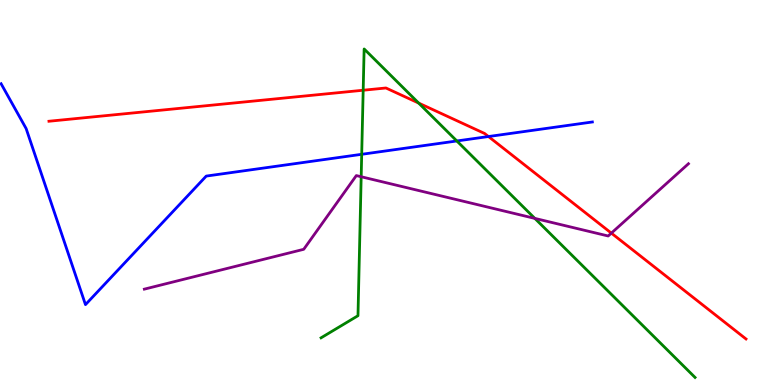[{'lines': ['blue', 'red'], 'intersections': [{'x': 6.3, 'y': 6.45}]}, {'lines': ['green', 'red'], 'intersections': [{'x': 4.69, 'y': 7.66}, {'x': 5.4, 'y': 7.32}]}, {'lines': ['purple', 'red'], 'intersections': [{'x': 7.89, 'y': 3.94}]}, {'lines': ['blue', 'green'], 'intersections': [{'x': 4.67, 'y': 5.99}, {'x': 5.89, 'y': 6.34}]}, {'lines': ['blue', 'purple'], 'intersections': []}, {'lines': ['green', 'purple'], 'intersections': [{'x': 4.66, 'y': 5.41}, {'x': 6.9, 'y': 4.33}]}]